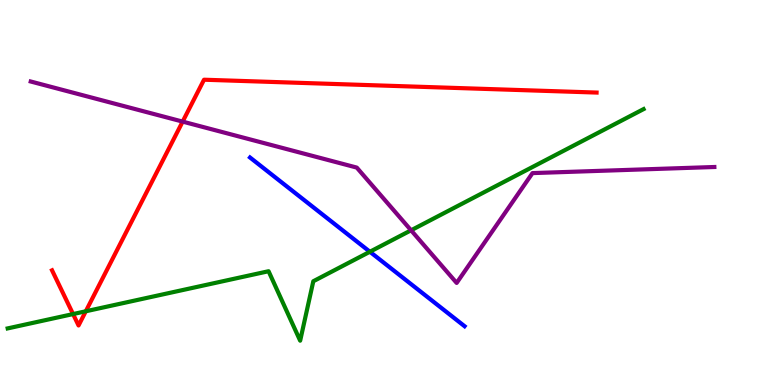[{'lines': ['blue', 'red'], 'intersections': []}, {'lines': ['green', 'red'], 'intersections': [{'x': 0.943, 'y': 1.84}, {'x': 1.11, 'y': 1.91}]}, {'lines': ['purple', 'red'], 'intersections': [{'x': 2.36, 'y': 6.84}]}, {'lines': ['blue', 'green'], 'intersections': [{'x': 4.77, 'y': 3.46}]}, {'lines': ['blue', 'purple'], 'intersections': []}, {'lines': ['green', 'purple'], 'intersections': [{'x': 5.3, 'y': 4.02}]}]